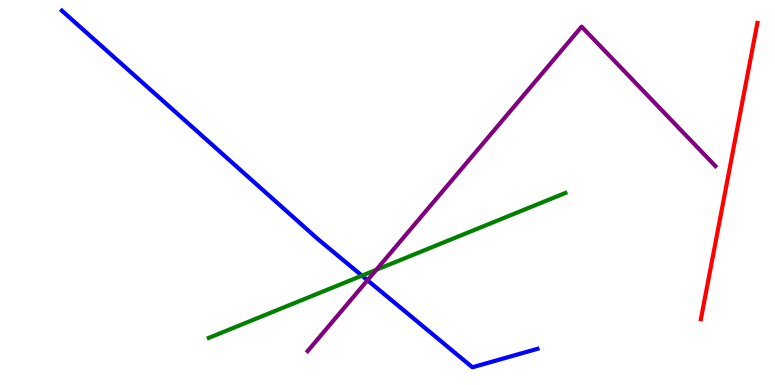[{'lines': ['blue', 'red'], 'intersections': []}, {'lines': ['green', 'red'], 'intersections': []}, {'lines': ['purple', 'red'], 'intersections': []}, {'lines': ['blue', 'green'], 'intersections': [{'x': 4.67, 'y': 2.84}]}, {'lines': ['blue', 'purple'], 'intersections': [{'x': 4.74, 'y': 2.72}]}, {'lines': ['green', 'purple'], 'intersections': [{'x': 4.86, 'y': 2.99}]}]